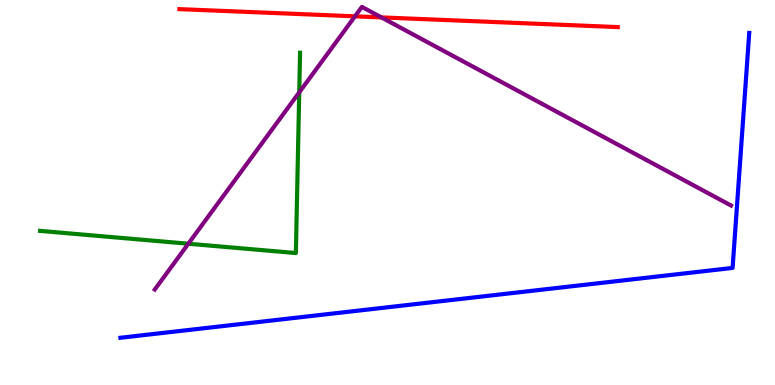[{'lines': ['blue', 'red'], 'intersections': []}, {'lines': ['green', 'red'], 'intersections': []}, {'lines': ['purple', 'red'], 'intersections': [{'x': 4.58, 'y': 9.58}, {'x': 4.92, 'y': 9.55}]}, {'lines': ['blue', 'green'], 'intersections': []}, {'lines': ['blue', 'purple'], 'intersections': []}, {'lines': ['green', 'purple'], 'intersections': [{'x': 2.43, 'y': 3.67}, {'x': 3.86, 'y': 7.6}]}]